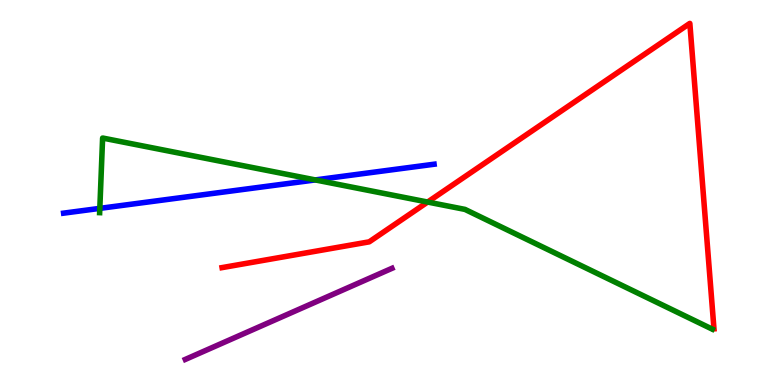[{'lines': ['blue', 'red'], 'intersections': []}, {'lines': ['green', 'red'], 'intersections': [{'x': 5.52, 'y': 4.75}]}, {'lines': ['purple', 'red'], 'intersections': []}, {'lines': ['blue', 'green'], 'intersections': [{'x': 1.29, 'y': 4.59}, {'x': 4.07, 'y': 5.33}]}, {'lines': ['blue', 'purple'], 'intersections': []}, {'lines': ['green', 'purple'], 'intersections': []}]